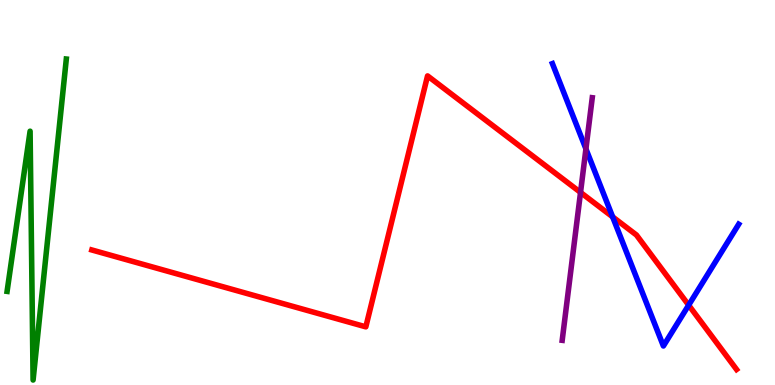[{'lines': ['blue', 'red'], 'intersections': [{'x': 7.91, 'y': 4.37}, {'x': 8.89, 'y': 2.07}]}, {'lines': ['green', 'red'], 'intersections': []}, {'lines': ['purple', 'red'], 'intersections': [{'x': 7.49, 'y': 5.0}]}, {'lines': ['blue', 'green'], 'intersections': []}, {'lines': ['blue', 'purple'], 'intersections': [{'x': 7.56, 'y': 6.13}]}, {'lines': ['green', 'purple'], 'intersections': []}]